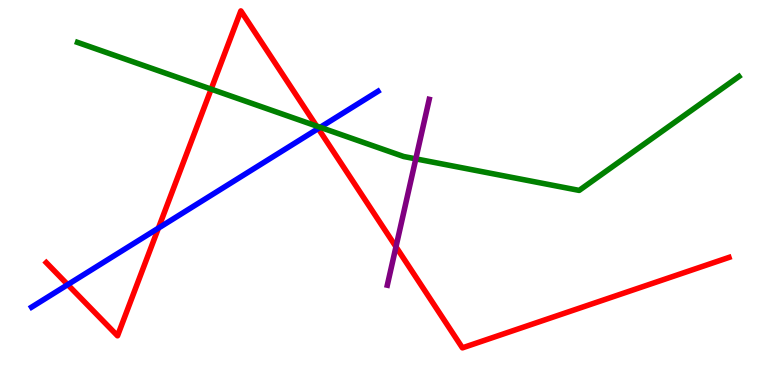[{'lines': ['blue', 'red'], 'intersections': [{'x': 0.874, 'y': 2.61}, {'x': 2.04, 'y': 4.07}, {'x': 4.11, 'y': 6.66}]}, {'lines': ['green', 'red'], 'intersections': [{'x': 2.72, 'y': 7.68}, {'x': 4.08, 'y': 6.73}]}, {'lines': ['purple', 'red'], 'intersections': [{'x': 5.11, 'y': 3.59}]}, {'lines': ['blue', 'green'], 'intersections': [{'x': 4.13, 'y': 6.69}]}, {'lines': ['blue', 'purple'], 'intersections': []}, {'lines': ['green', 'purple'], 'intersections': [{'x': 5.37, 'y': 5.87}]}]